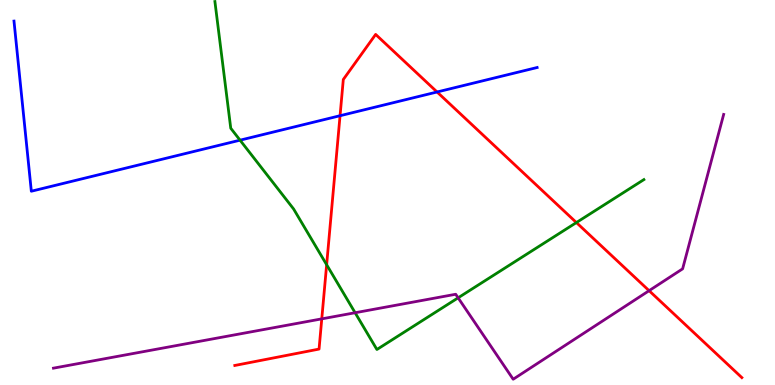[{'lines': ['blue', 'red'], 'intersections': [{'x': 4.39, 'y': 6.99}, {'x': 5.64, 'y': 7.61}]}, {'lines': ['green', 'red'], 'intersections': [{'x': 4.21, 'y': 3.12}, {'x': 7.44, 'y': 4.22}]}, {'lines': ['purple', 'red'], 'intersections': [{'x': 4.15, 'y': 1.72}, {'x': 8.38, 'y': 2.45}]}, {'lines': ['blue', 'green'], 'intersections': [{'x': 3.1, 'y': 6.36}]}, {'lines': ['blue', 'purple'], 'intersections': []}, {'lines': ['green', 'purple'], 'intersections': [{'x': 4.58, 'y': 1.88}, {'x': 5.91, 'y': 2.26}]}]